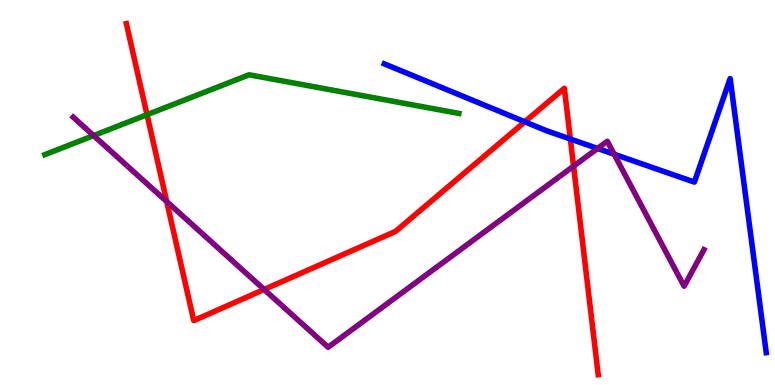[{'lines': ['blue', 'red'], 'intersections': [{'x': 6.77, 'y': 6.84}, {'x': 7.36, 'y': 6.39}]}, {'lines': ['green', 'red'], 'intersections': [{'x': 1.9, 'y': 7.02}]}, {'lines': ['purple', 'red'], 'intersections': [{'x': 2.15, 'y': 4.76}, {'x': 3.41, 'y': 2.48}, {'x': 7.4, 'y': 5.68}]}, {'lines': ['blue', 'green'], 'intersections': []}, {'lines': ['blue', 'purple'], 'intersections': [{'x': 7.71, 'y': 6.14}, {'x': 7.92, 'y': 5.99}]}, {'lines': ['green', 'purple'], 'intersections': [{'x': 1.21, 'y': 6.48}]}]